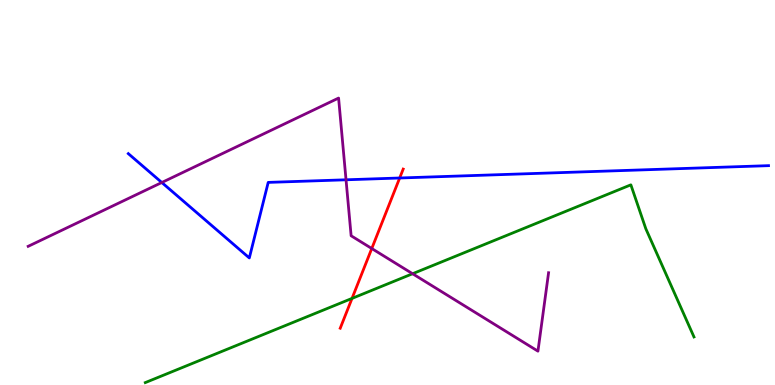[{'lines': ['blue', 'red'], 'intersections': [{'x': 5.16, 'y': 5.38}]}, {'lines': ['green', 'red'], 'intersections': [{'x': 4.54, 'y': 2.25}]}, {'lines': ['purple', 'red'], 'intersections': [{'x': 4.8, 'y': 3.54}]}, {'lines': ['blue', 'green'], 'intersections': []}, {'lines': ['blue', 'purple'], 'intersections': [{'x': 2.09, 'y': 5.26}, {'x': 4.46, 'y': 5.33}]}, {'lines': ['green', 'purple'], 'intersections': [{'x': 5.32, 'y': 2.89}]}]